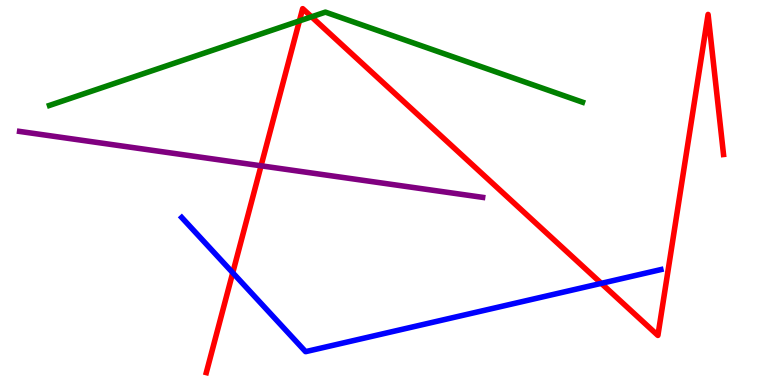[{'lines': ['blue', 'red'], 'intersections': [{'x': 3.0, 'y': 2.92}, {'x': 7.76, 'y': 2.64}]}, {'lines': ['green', 'red'], 'intersections': [{'x': 3.86, 'y': 9.46}, {'x': 4.02, 'y': 9.56}]}, {'lines': ['purple', 'red'], 'intersections': [{'x': 3.37, 'y': 5.69}]}, {'lines': ['blue', 'green'], 'intersections': []}, {'lines': ['blue', 'purple'], 'intersections': []}, {'lines': ['green', 'purple'], 'intersections': []}]